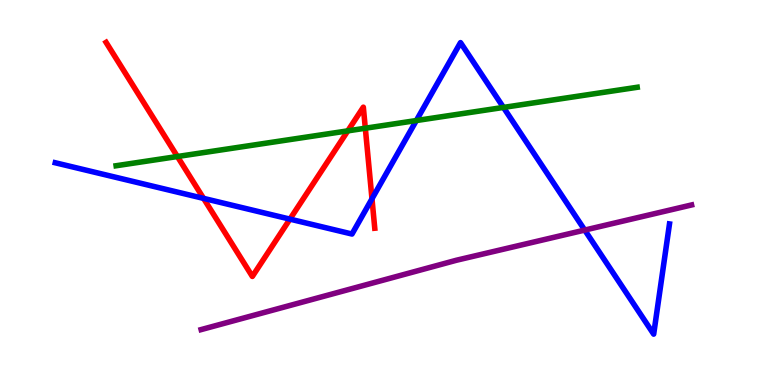[{'lines': ['blue', 'red'], 'intersections': [{'x': 2.63, 'y': 4.85}, {'x': 3.74, 'y': 4.31}, {'x': 4.8, 'y': 4.84}]}, {'lines': ['green', 'red'], 'intersections': [{'x': 2.29, 'y': 5.93}, {'x': 4.49, 'y': 6.6}, {'x': 4.71, 'y': 6.67}]}, {'lines': ['purple', 'red'], 'intersections': []}, {'lines': ['blue', 'green'], 'intersections': [{'x': 5.37, 'y': 6.87}, {'x': 6.5, 'y': 7.21}]}, {'lines': ['blue', 'purple'], 'intersections': [{'x': 7.54, 'y': 4.02}]}, {'lines': ['green', 'purple'], 'intersections': []}]